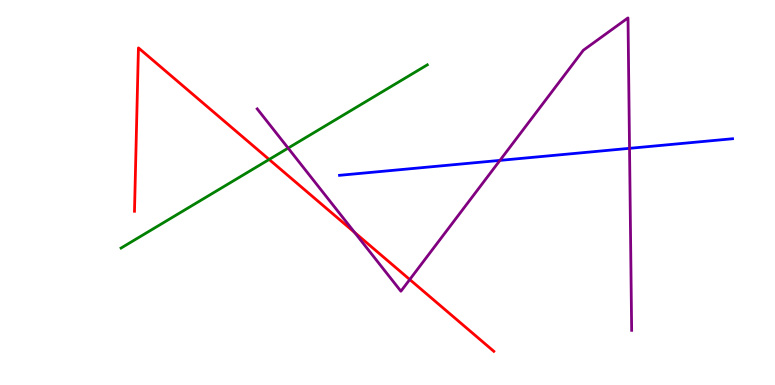[{'lines': ['blue', 'red'], 'intersections': []}, {'lines': ['green', 'red'], 'intersections': [{'x': 3.47, 'y': 5.86}]}, {'lines': ['purple', 'red'], 'intersections': [{'x': 4.57, 'y': 3.96}, {'x': 5.29, 'y': 2.74}]}, {'lines': ['blue', 'green'], 'intersections': []}, {'lines': ['blue', 'purple'], 'intersections': [{'x': 6.45, 'y': 5.83}, {'x': 8.12, 'y': 6.15}]}, {'lines': ['green', 'purple'], 'intersections': [{'x': 3.72, 'y': 6.15}]}]